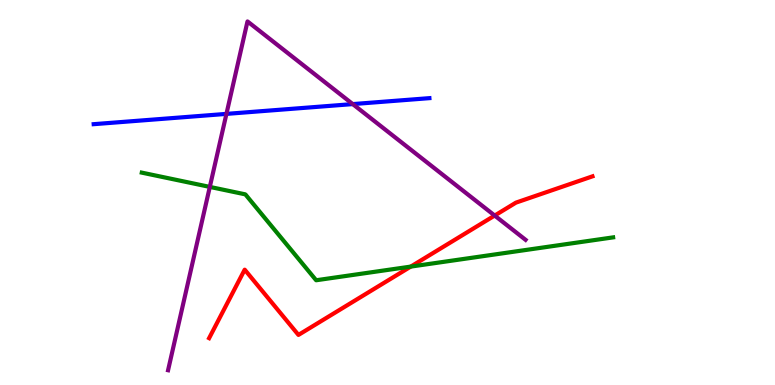[{'lines': ['blue', 'red'], 'intersections': []}, {'lines': ['green', 'red'], 'intersections': [{'x': 5.3, 'y': 3.08}]}, {'lines': ['purple', 'red'], 'intersections': [{'x': 6.38, 'y': 4.4}]}, {'lines': ['blue', 'green'], 'intersections': []}, {'lines': ['blue', 'purple'], 'intersections': [{'x': 2.92, 'y': 7.04}, {'x': 4.55, 'y': 7.3}]}, {'lines': ['green', 'purple'], 'intersections': [{'x': 2.71, 'y': 5.15}]}]